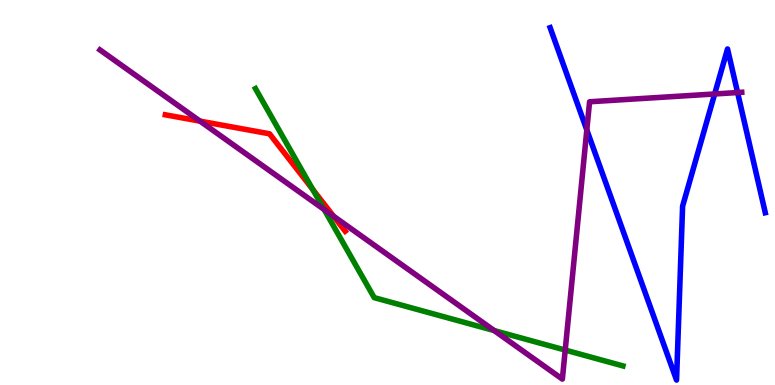[{'lines': ['blue', 'red'], 'intersections': []}, {'lines': ['green', 'red'], 'intersections': [{'x': 4.04, 'y': 5.08}]}, {'lines': ['purple', 'red'], 'intersections': [{'x': 2.58, 'y': 6.85}, {'x': 4.3, 'y': 4.38}]}, {'lines': ['blue', 'green'], 'intersections': []}, {'lines': ['blue', 'purple'], 'intersections': [{'x': 7.57, 'y': 6.62}, {'x': 9.22, 'y': 7.56}, {'x': 9.52, 'y': 7.6}]}, {'lines': ['green', 'purple'], 'intersections': [{'x': 4.18, 'y': 4.56}, {'x': 6.38, 'y': 1.41}, {'x': 7.29, 'y': 0.908}]}]